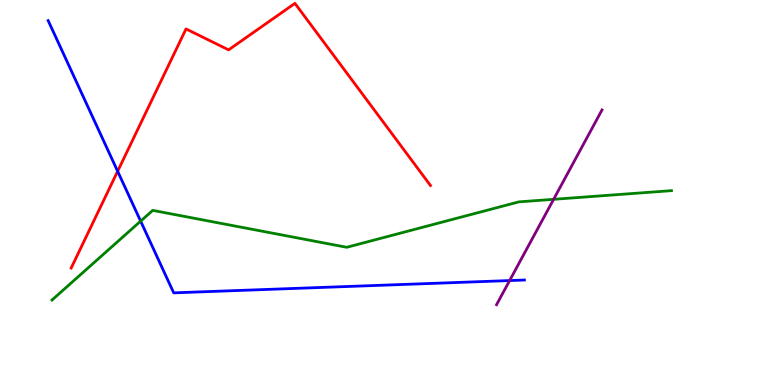[{'lines': ['blue', 'red'], 'intersections': [{'x': 1.52, 'y': 5.55}]}, {'lines': ['green', 'red'], 'intersections': []}, {'lines': ['purple', 'red'], 'intersections': []}, {'lines': ['blue', 'green'], 'intersections': [{'x': 1.81, 'y': 4.26}]}, {'lines': ['blue', 'purple'], 'intersections': [{'x': 6.58, 'y': 2.71}]}, {'lines': ['green', 'purple'], 'intersections': [{'x': 7.14, 'y': 4.82}]}]